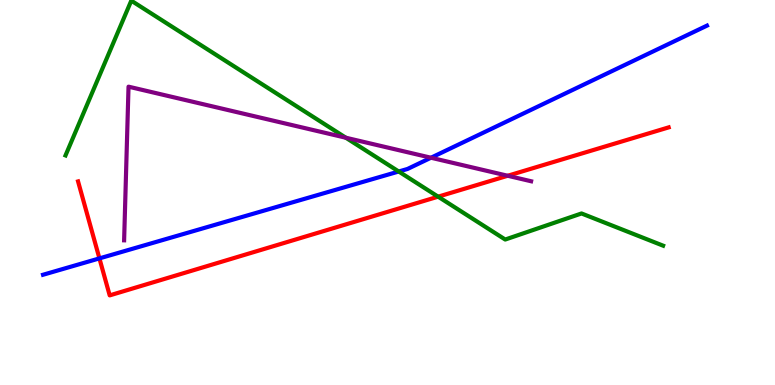[{'lines': ['blue', 'red'], 'intersections': [{'x': 1.28, 'y': 3.29}]}, {'lines': ['green', 'red'], 'intersections': [{'x': 5.65, 'y': 4.89}]}, {'lines': ['purple', 'red'], 'intersections': [{'x': 6.55, 'y': 5.43}]}, {'lines': ['blue', 'green'], 'intersections': [{'x': 5.14, 'y': 5.55}]}, {'lines': ['blue', 'purple'], 'intersections': [{'x': 5.56, 'y': 5.9}]}, {'lines': ['green', 'purple'], 'intersections': [{'x': 4.46, 'y': 6.42}]}]